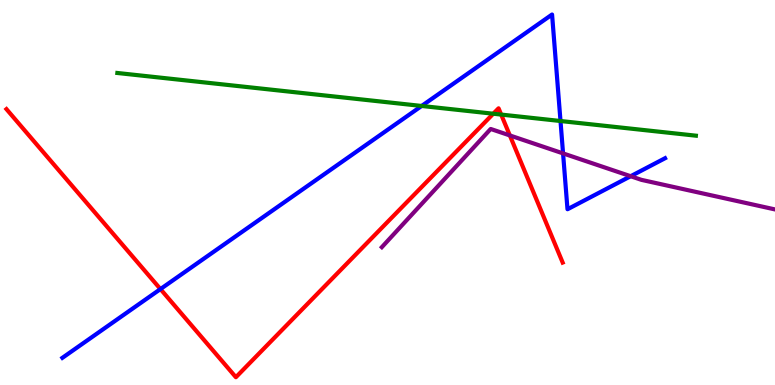[{'lines': ['blue', 'red'], 'intersections': [{'x': 2.07, 'y': 2.49}]}, {'lines': ['green', 'red'], 'intersections': [{'x': 6.36, 'y': 7.05}, {'x': 6.47, 'y': 7.02}]}, {'lines': ['purple', 'red'], 'intersections': [{'x': 6.58, 'y': 6.48}]}, {'lines': ['blue', 'green'], 'intersections': [{'x': 5.44, 'y': 7.25}, {'x': 7.23, 'y': 6.86}]}, {'lines': ['blue', 'purple'], 'intersections': [{'x': 7.27, 'y': 6.02}, {'x': 8.14, 'y': 5.42}]}, {'lines': ['green', 'purple'], 'intersections': []}]